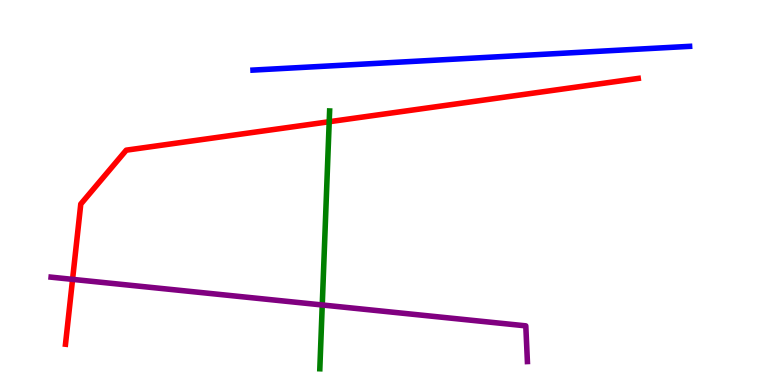[{'lines': ['blue', 'red'], 'intersections': []}, {'lines': ['green', 'red'], 'intersections': [{'x': 4.25, 'y': 6.84}]}, {'lines': ['purple', 'red'], 'intersections': [{'x': 0.936, 'y': 2.74}]}, {'lines': ['blue', 'green'], 'intersections': []}, {'lines': ['blue', 'purple'], 'intersections': []}, {'lines': ['green', 'purple'], 'intersections': [{'x': 4.16, 'y': 2.08}]}]